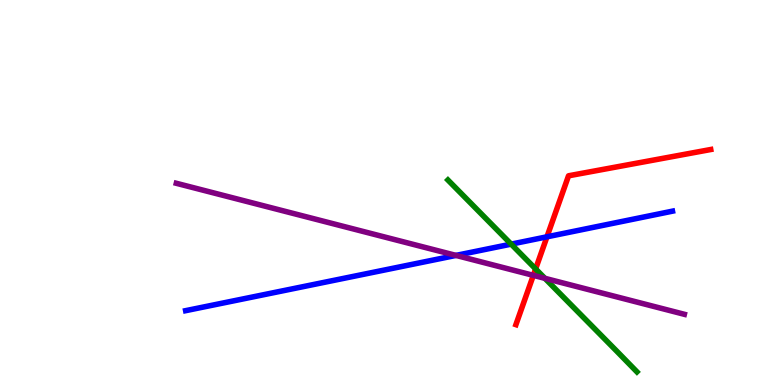[{'lines': ['blue', 'red'], 'intersections': [{'x': 7.06, 'y': 3.85}]}, {'lines': ['green', 'red'], 'intersections': [{'x': 6.91, 'y': 3.02}]}, {'lines': ['purple', 'red'], 'intersections': [{'x': 6.88, 'y': 2.85}]}, {'lines': ['blue', 'green'], 'intersections': [{'x': 6.6, 'y': 3.66}]}, {'lines': ['blue', 'purple'], 'intersections': [{'x': 5.88, 'y': 3.37}]}, {'lines': ['green', 'purple'], 'intersections': [{'x': 7.03, 'y': 2.77}]}]